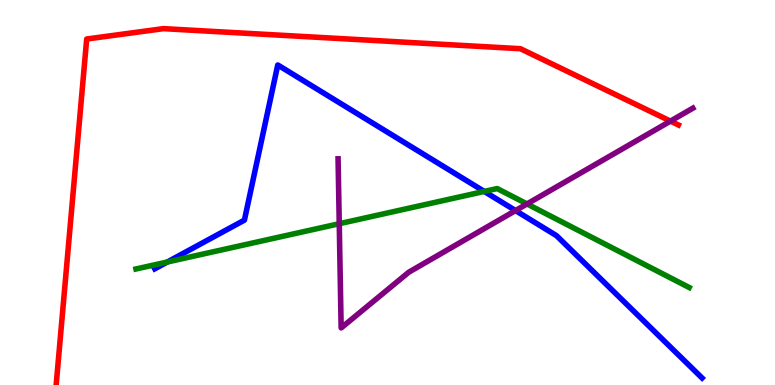[{'lines': ['blue', 'red'], 'intersections': []}, {'lines': ['green', 'red'], 'intersections': []}, {'lines': ['purple', 'red'], 'intersections': [{'x': 8.65, 'y': 6.85}]}, {'lines': ['blue', 'green'], 'intersections': [{'x': 2.16, 'y': 3.19}, {'x': 6.25, 'y': 5.03}]}, {'lines': ['blue', 'purple'], 'intersections': [{'x': 6.65, 'y': 4.53}]}, {'lines': ['green', 'purple'], 'intersections': [{'x': 4.38, 'y': 4.19}, {'x': 6.8, 'y': 4.7}]}]